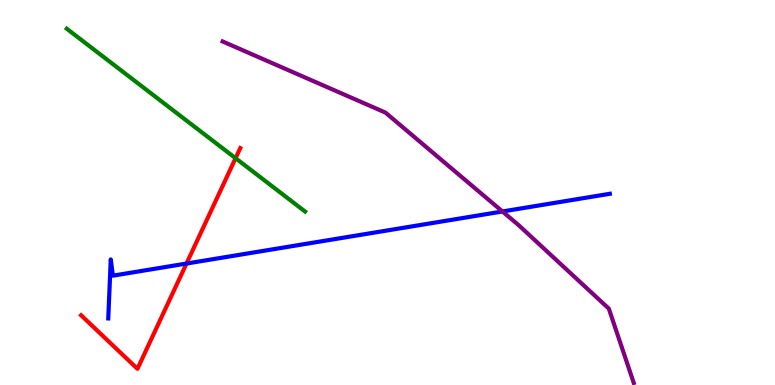[{'lines': ['blue', 'red'], 'intersections': [{'x': 2.41, 'y': 3.15}]}, {'lines': ['green', 'red'], 'intersections': [{'x': 3.04, 'y': 5.89}]}, {'lines': ['purple', 'red'], 'intersections': []}, {'lines': ['blue', 'green'], 'intersections': []}, {'lines': ['blue', 'purple'], 'intersections': [{'x': 6.48, 'y': 4.51}]}, {'lines': ['green', 'purple'], 'intersections': []}]